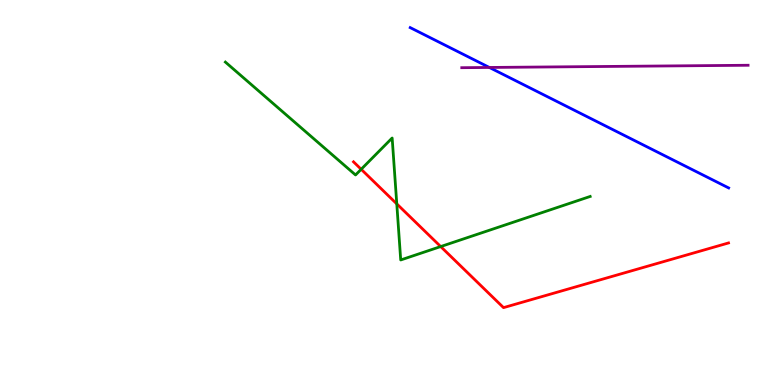[{'lines': ['blue', 'red'], 'intersections': []}, {'lines': ['green', 'red'], 'intersections': [{'x': 4.66, 'y': 5.6}, {'x': 5.12, 'y': 4.7}, {'x': 5.69, 'y': 3.6}]}, {'lines': ['purple', 'red'], 'intersections': []}, {'lines': ['blue', 'green'], 'intersections': []}, {'lines': ['blue', 'purple'], 'intersections': [{'x': 6.31, 'y': 8.25}]}, {'lines': ['green', 'purple'], 'intersections': []}]